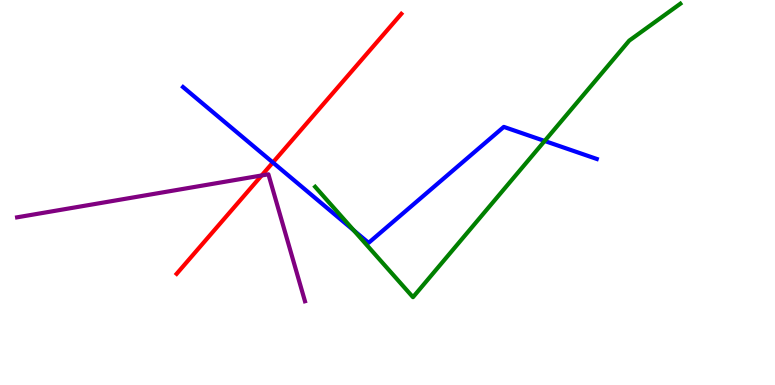[{'lines': ['blue', 'red'], 'intersections': [{'x': 3.52, 'y': 5.78}]}, {'lines': ['green', 'red'], 'intersections': []}, {'lines': ['purple', 'red'], 'intersections': [{'x': 3.38, 'y': 5.44}]}, {'lines': ['blue', 'green'], 'intersections': [{'x': 4.57, 'y': 4.01}, {'x': 7.03, 'y': 6.34}]}, {'lines': ['blue', 'purple'], 'intersections': []}, {'lines': ['green', 'purple'], 'intersections': []}]